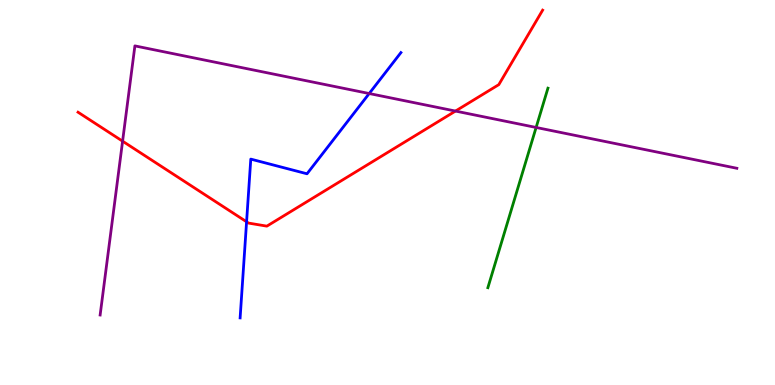[{'lines': ['blue', 'red'], 'intersections': [{'x': 3.18, 'y': 4.24}]}, {'lines': ['green', 'red'], 'intersections': []}, {'lines': ['purple', 'red'], 'intersections': [{'x': 1.58, 'y': 6.33}, {'x': 5.88, 'y': 7.12}]}, {'lines': ['blue', 'green'], 'intersections': []}, {'lines': ['blue', 'purple'], 'intersections': [{'x': 4.76, 'y': 7.57}]}, {'lines': ['green', 'purple'], 'intersections': [{'x': 6.92, 'y': 6.69}]}]